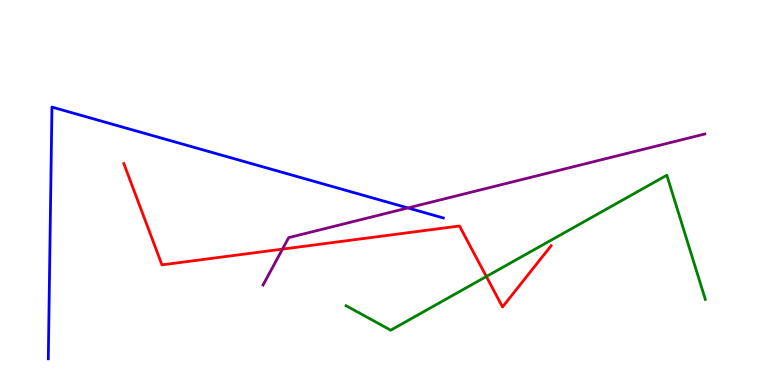[{'lines': ['blue', 'red'], 'intersections': []}, {'lines': ['green', 'red'], 'intersections': [{'x': 6.28, 'y': 2.82}]}, {'lines': ['purple', 'red'], 'intersections': [{'x': 3.64, 'y': 3.53}]}, {'lines': ['blue', 'green'], 'intersections': []}, {'lines': ['blue', 'purple'], 'intersections': [{'x': 5.26, 'y': 4.6}]}, {'lines': ['green', 'purple'], 'intersections': []}]